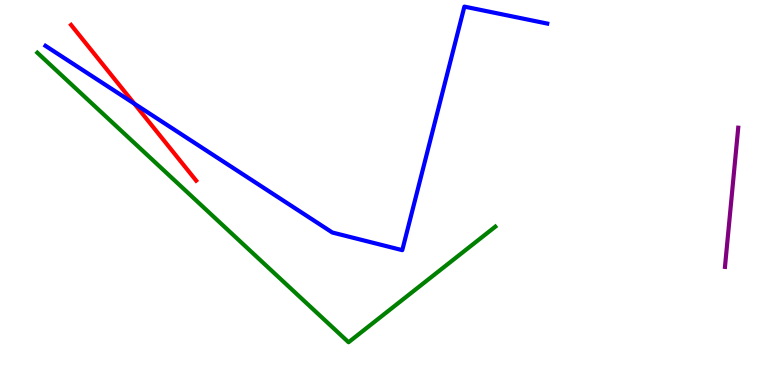[{'lines': ['blue', 'red'], 'intersections': [{'x': 1.73, 'y': 7.31}]}, {'lines': ['green', 'red'], 'intersections': []}, {'lines': ['purple', 'red'], 'intersections': []}, {'lines': ['blue', 'green'], 'intersections': []}, {'lines': ['blue', 'purple'], 'intersections': []}, {'lines': ['green', 'purple'], 'intersections': []}]